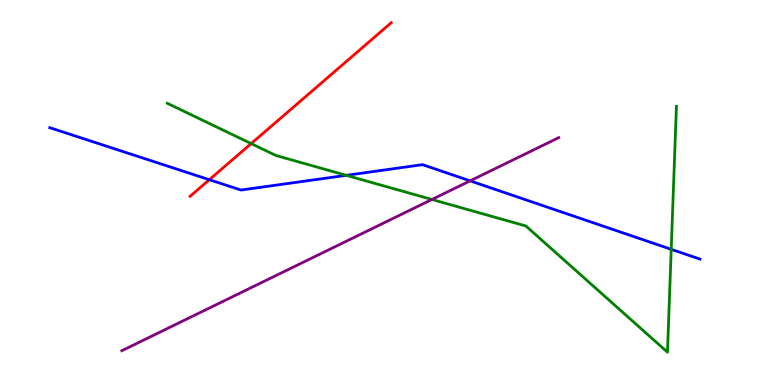[{'lines': ['blue', 'red'], 'intersections': [{'x': 2.7, 'y': 5.33}]}, {'lines': ['green', 'red'], 'intersections': [{'x': 3.24, 'y': 6.27}]}, {'lines': ['purple', 'red'], 'intersections': []}, {'lines': ['blue', 'green'], 'intersections': [{'x': 4.47, 'y': 5.45}, {'x': 8.66, 'y': 3.52}]}, {'lines': ['blue', 'purple'], 'intersections': [{'x': 6.07, 'y': 5.3}]}, {'lines': ['green', 'purple'], 'intersections': [{'x': 5.57, 'y': 4.82}]}]